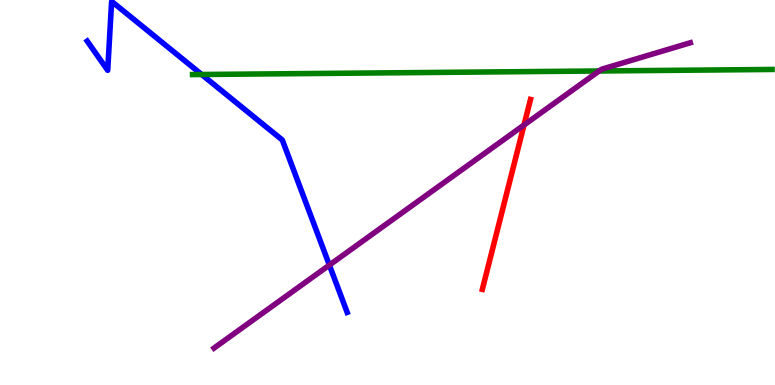[{'lines': ['blue', 'red'], 'intersections': []}, {'lines': ['green', 'red'], 'intersections': []}, {'lines': ['purple', 'red'], 'intersections': [{'x': 6.76, 'y': 6.75}]}, {'lines': ['blue', 'green'], 'intersections': [{'x': 2.6, 'y': 8.07}]}, {'lines': ['blue', 'purple'], 'intersections': [{'x': 4.25, 'y': 3.11}]}, {'lines': ['green', 'purple'], 'intersections': [{'x': 7.73, 'y': 8.16}]}]